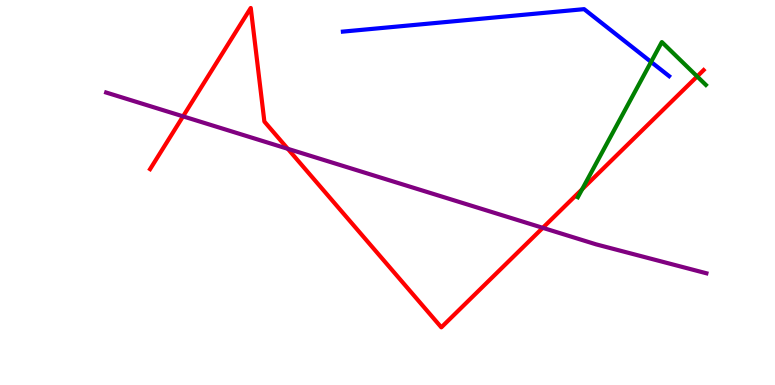[{'lines': ['blue', 'red'], 'intersections': []}, {'lines': ['green', 'red'], 'intersections': [{'x': 7.51, 'y': 5.09}, {'x': 9.0, 'y': 8.01}]}, {'lines': ['purple', 'red'], 'intersections': [{'x': 2.36, 'y': 6.98}, {'x': 3.71, 'y': 6.13}, {'x': 7.0, 'y': 4.08}]}, {'lines': ['blue', 'green'], 'intersections': [{'x': 8.4, 'y': 8.39}]}, {'lines': ['blue', 'purple'], 'intersections': []}, {'lines': ['green', 'purple'], 'intersections': []}]